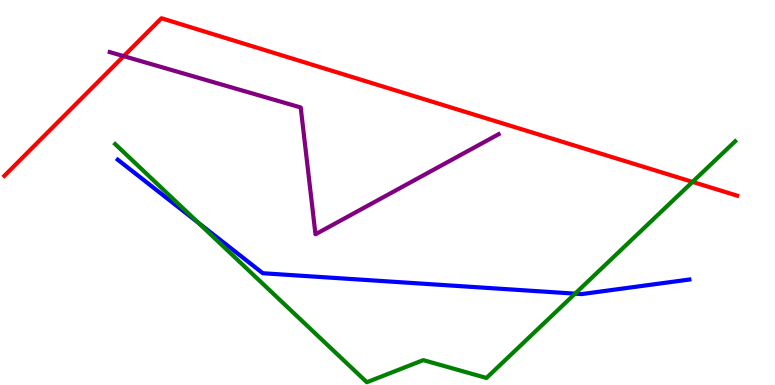[{'lines': ['blue', 'red'], 'intersections': []}, {'lines': ['green', 'red'], 'intersections': [{'x': 8.94, 'y': 5.28}]}, {'lines': ['purple', 'red'], 'intersections': [{'x': 1.6, 'y': 8.54}]}, {'lines': ['blue', 'green'], 'intersections': [{'x': 2.56, 'y': 4.22}, {'x': 7.42, 'y': 2.37}]}, {'lines': ['blue', 'purple'], 'intersections': []}, {'lines': ['green', 'purple'], 'intersections': []}]